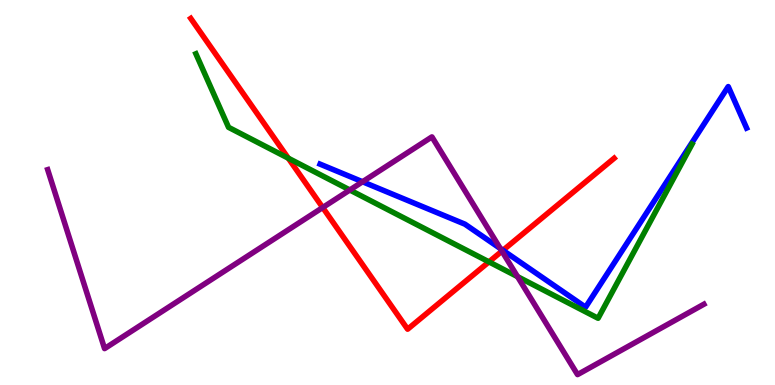[{'lines': ['blue', 'red'], 'intersections': [{'x': 6.49, 'y': 3.5}]}, {'lines': ['green', 'red'], 'intersections': [{'x': 3.72, 'y': 5.89}, {'x': 6.31, 'y': 3.2}]}, {'lines': ['purple', 'red'], 'intersections': [{'x': 4.16, 'y': 4.61}, {'x': 6.48, 'y': 3.48}]}, {'lines': ['blue', 'green'], 'intersections': []}, {'lines': ['blue', 'purple'], 'intersections': [{'x': 4.68, 'y': 5.28}, {'x': 6.46, 'y': 3.55}]}, {'lines': ['green', 'purple'], 'intersections': [{'x': 4.51, 'y': 5.07}, {'x': 6.68, 'y': 2.81}]}]